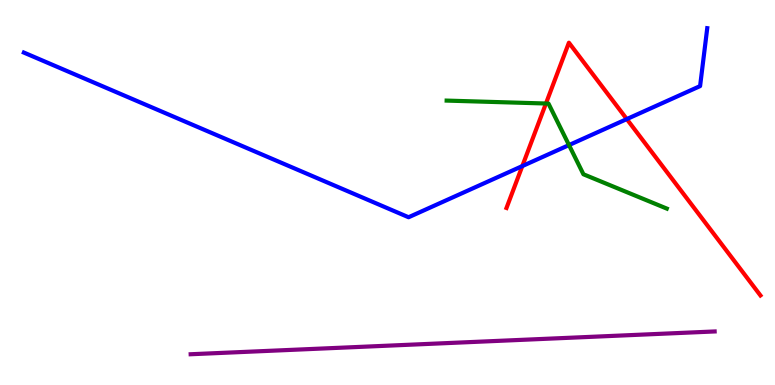[{'lines': ['blue', 'red'], 'intersections': [{'x': 6.74, 'y': 5.69}, {'x': 8.09, 'y': 6.91}]}, {'lines': ['green', 'red'], 'intersections': [{'x': 7.04, 'y': 7.31}]}, {'lines': ['purple', 'red'], 'intersections': []}, {'lines': ['blue', 'green'], 'intersections': [{'x': 7.34, 'y': 6.23}]}, {'lines': ['blue', 'purple'], 'intersections': []}, {'lines': ['green', 'purple'], 'intersections': []}]